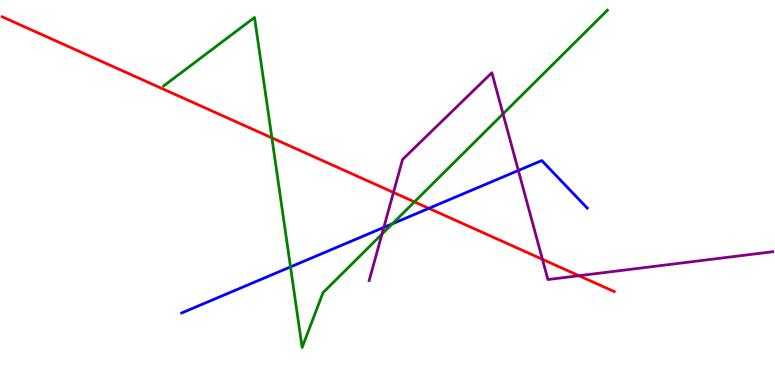[{'lines': ['blue', 'red'], 'intersections': [{'x': 5.53, 'y': 4.59}]}, {'lines': ['green', 'red'], 'intersections': [{'x': 3.51, 'y': 6.42}, {'x': 5.35, 'y': 4.76}]}, {'lines': ['purple', 'red'], 'intersections': [{'x': 5.08, 'y': 5.0}, {'x': 7.0, 'y': 3.26}, {'x': 7.47, 'y': 2.84}]}, {'lines': ['blue', 'green'], 'intersections': [{'x': 3.75, 'y': 3.07}, {'x': 5.06, 'y': 4.19}]}, {'lines': ['blue', 'purple'], 'intersections': [{'x': 4.95, 'y': 4.09}, {'x': 6.69, 'y': 5.57}]}, {'lines': ['green', 'purple'], 'intersections': [{'x': 4.93, 'y': 3.92}, {'x': 6.49, 'y': 7.04}]}]